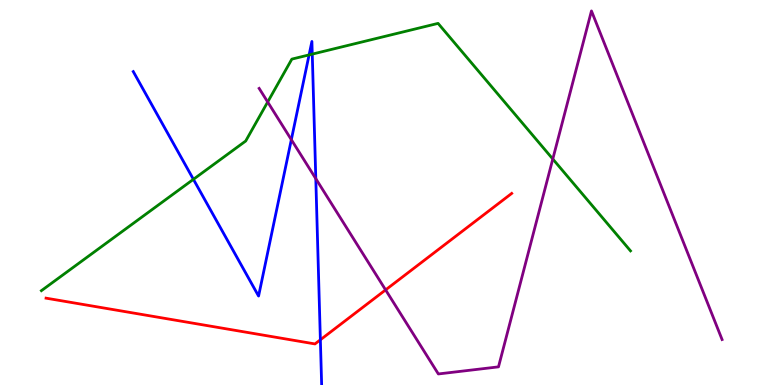[{'lines': ['blue', 'red'], 'intersections': [{'x': 4.13, 'y': 1.17}]}, {'lines': ['green', 'red'], 'intersections': []}, {'lines': ['purple', 'red'], 'intersections': [{'x': 4.98, 'y': 2.47}]}, {'lines': ['blue', 'green'], 'intersections': [{'x': 2.5, 'y': 5.34}, {'x': 3.99, 'y': 8.57}, {'x': 4.03, 'y': 8.59}]}, {'lines': ['blue', 'purple'], 'intersections': [{'x': 3.76, 'y': 6.37}, {'x': 4.07, 'y': 5.36}]}, {'lines': ['green', 'purple'], 'intersections': [{'x': 3.45, 'y': 7.35}, {'x': 7.13, 'y': 5.87}]}]